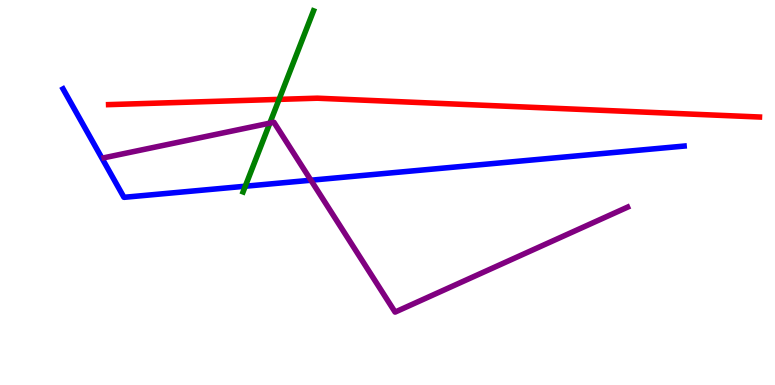[{'lines': ['blue', 'red'], 'intersections': []}, {'lines': ['green', 'red'], 'intersections': [{'x': 3.6, 'y': 7.42}]}, {'lines': ['purple', 'red'], 'intersections': []}, {'lines': ['blue', 'green'], 'intersections': [{'x': 3.16, 'y': 5.16}]}, {'lines': ['blue', 'purple'], 'intersections': [{'x': 4.01, 'y': 5.32}]}, {'lines': ['green', 'purple'], 'intersections': [{'x': 3.48, 'y': 6.8}]}]